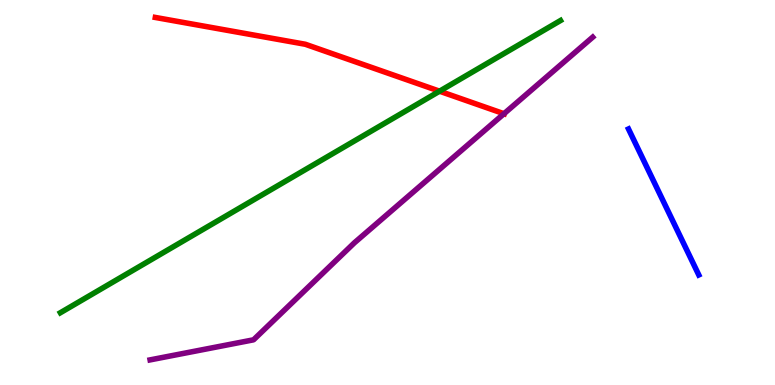[{'lines': ['blue', 'red'], 'intersections': []}, {'lines': ['green', 'red'], 'intersections': [{'x': 5.67, 'y': 7.63}]}, {'lines': ['purple', 'red'], 'intersections': [{'x': 6.5, 'y': 7.05}]}, {'lines': ['blue', 'green'], 'intersections': []}, {'lines': ['blue', 'purple'], 'intersections': []}, {'lines': ['green', 'purple'], 'intersections': []}]